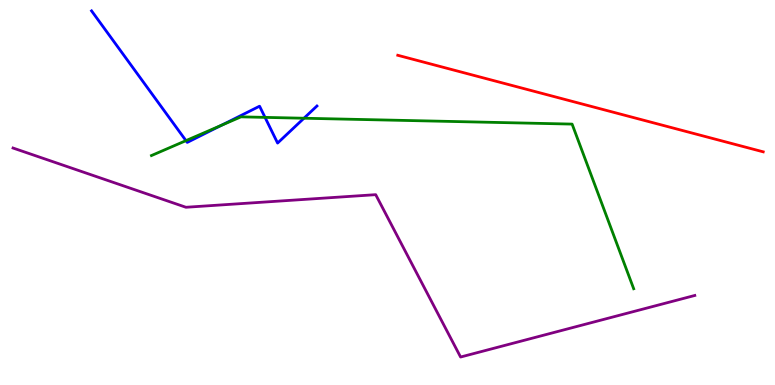[{'lines': ['blue', 'red'], 'intersections': []}, {'lines': ['green', 'red'], 'intersections': []}, {'lines': ['purple', 'red'], 'intersections': []}, {'lines': ['blue', 'green'], 'intersections': [{'x': 2.4, 'y': 6.35}, {'x': 2.86, 'y': 6.75}, {'x': 3.42, 'y': 6.95}, {'x': 3.92, 'y': 6.93}]}, {'lines': ['blue', 'purple'], 'intersections': []}, {'lines': ['green', 'purple'], 'intersections': []}]